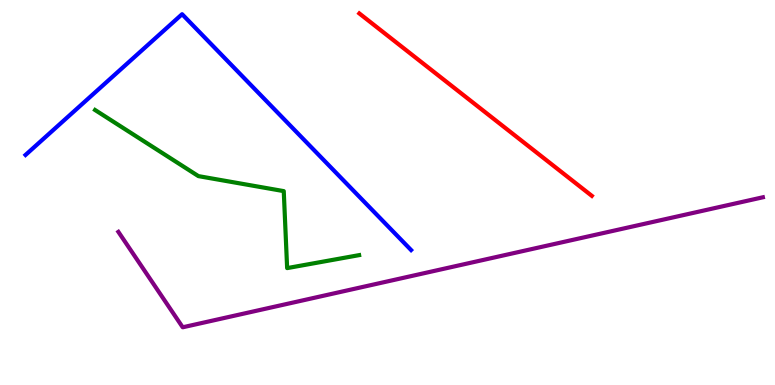[{'lines': ['blue', 'red'], 'intersections': []}, {'lines': ['green', 'red'], 'intersections': []}, {'lines': ['purple', 'red'], 'intersections': []}, {'lines': ['blue', 'green'], 'intersections': []}, {'lines': ['blue', 'purple'], 'intersections': []}, {'lines': ['green', 'purple'], 'intersections': []}]